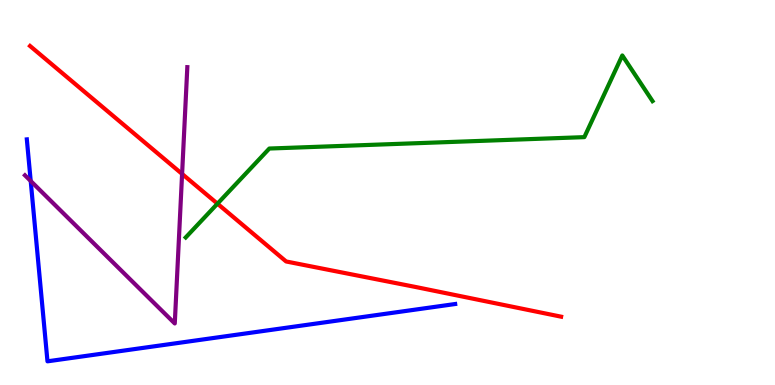[{'lines': ['blue', 'red'], 'intersections': []}, {'lines': ['green', 'red'], 'intersections': [{'x': 2.81, 'y': 4.71}]}, {'lines': ['purple', 'red'], 'intersections': [{'x': 2.35, 'y': 5.48}]}, {'lines': ['blue', 'green'], 'intersections': []}, {'lines': ['blue', 'purple'], 'intersections': [{'x': 0.396, 'y': 5.3}]}, {'lines': ['green', 'purple'], 'intersections': []}]